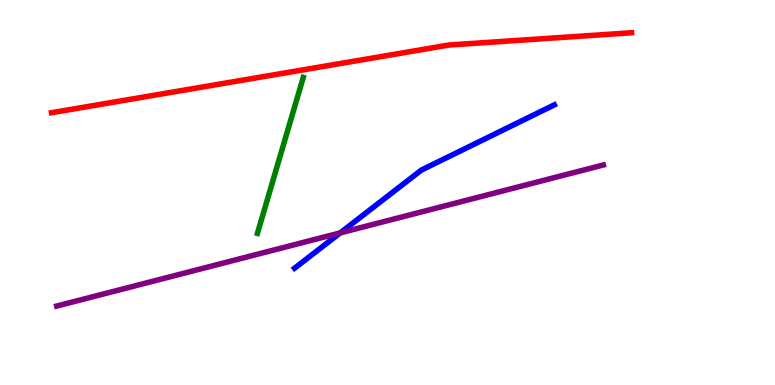[{'lines': ['blue', 'red'], 'intersections': []}, {'lines': ['green', 'red'], 'intersections': []}, {'lines': ['purple', 'red'], 'intersections': []}, {'lines': ['blue', 'green'], 'intersections': []}, {'lines': ['blue', 'purple'], 'intersections': [{'x': 4.39, 'y': 3.95}]}, {'lines': ['green', 'purple'], 'intersections': []}]